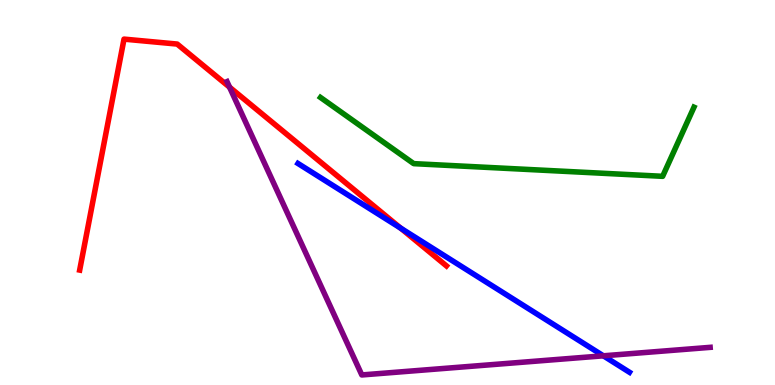[{'lines': ['blue', 'red'], 'intersections': [{'x': 5.17, 'y': 4.07}]}, {'lines': ['green', 'red'], 'intersections': []}, {'lines': ['purple', 'red'], 'intersections': [{'x': 2.96, 'y': 7.74}]}, {'lines': ['blue', 'green'], 'intersections': []}, {'lines': ['blue', 'purple'], 'intersections': [{'x': 7.79, 'y': 0.758}]}, {'lines': ['green', 'purple'], 'intersections': []}]